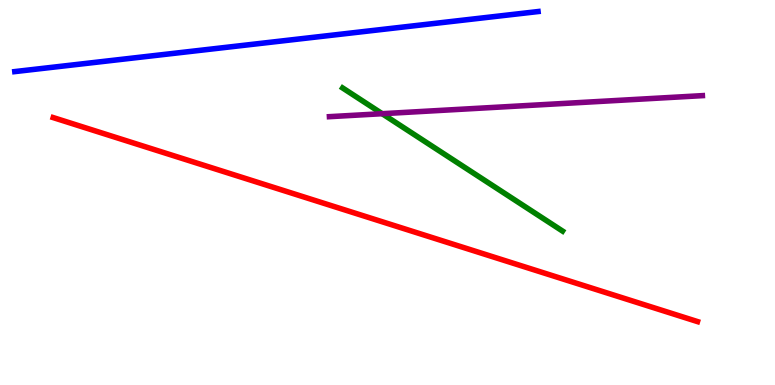[{'lines': ['blue', 'red'], 'intersections': []}, {'lines': ['green', 'red'], 'intersections': []}, {'lines': ['purple', 'red'], 'intersections': []}, {'lines': ['blue', 'green'], 'intersections': []}, {'lines': ['blue', 'purple'], 'intersections': []}, {'lines': ['green', 'purple'], 'intersections': [{'x': 4.93, 'y': 7.05}]}]